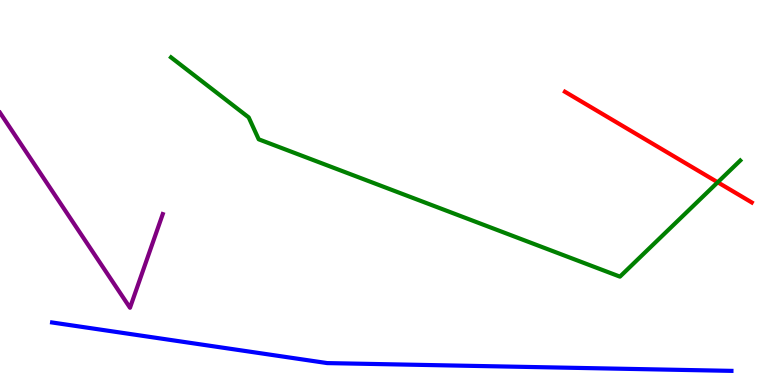[{'lines': ['blue', 'red'], 'intersections': []}, {'lines': ['green', 'red'], 'intersections': [{'x': 9.26, 'y': 5.27}]}, {'lines': ['purple', 'red'], 'intersections': []}, {'lines': ['blue', 'green'], 'intersections': []}, {'lines': ['blue', 'purple'], 'intersections': []}, {'lines': ['green', 'purple'], 'intersections': []}]